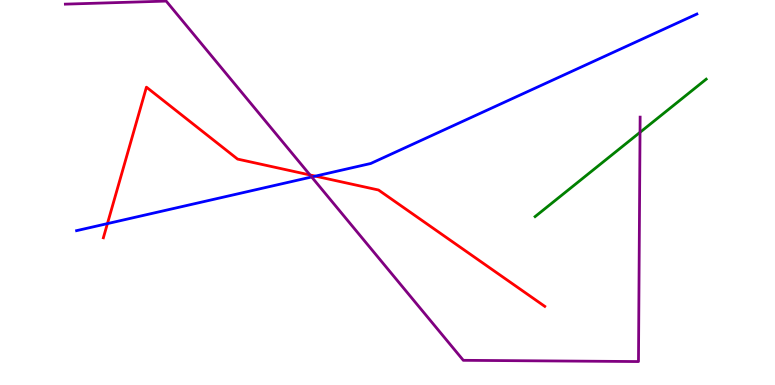[{'lines': ['blue', 'red'], 'intersections': [{'x': 1.39, 'y': 4.19}, {'x': 4.07, 'y': 5.42}]}, {'lines': ['green', 'red'], 'intersections': []}, {'lines': ['purple', 'red'], 'intersections': [{'x': 4.0, 'y': 5.46}]}, {'lines': ['blue', 'green'], 'intersections': []}, {'lines': ['blue', 'purple'], 'intersections': [{'x': 4.02, 'y': 5.4}]}, {'lines': ['green', 'purple'], 'intersections': [{'x': 8.26, 'y': 6.56}]}]